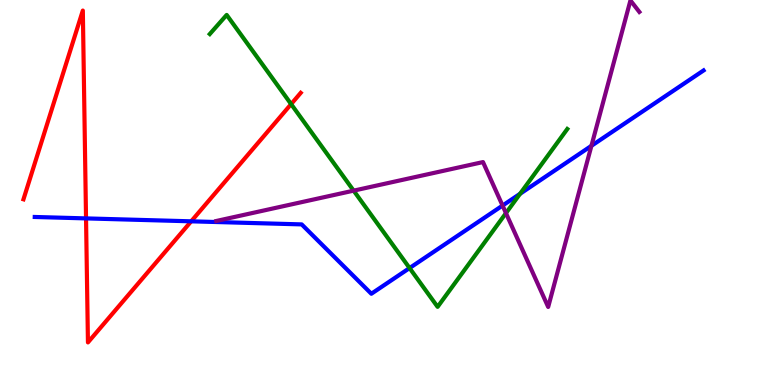[{'lines': ['blue', 'red'], 'intersections': [{'x': 1.11, 'y': 4.33}, {'x': 2.47, 'y': 4.25}]}, {'lines': ['green', 'red'], 'intersections': [{'x': 3.76, 'y': 7.3}]}, {'lines': ['purple', 'red'], 'intersections': []}, {'lines': ['blue', 'green'], 'intersections': [{'x': 5.28, 'y': 3.04}, {'x': 6.71, 'y': 4.97}]}, {'lines': ['blue', 'purple'], 'intersections': [{'x': 6.48, 'y': 4.66}, {'x': 7.63, 'y': 6.21}]}, {'lines': ['green', 'purple'], 'intersections': [{'x': 4.56, 'y': 5.05}, {'x': 6.53, 'y': 4.46}]}]